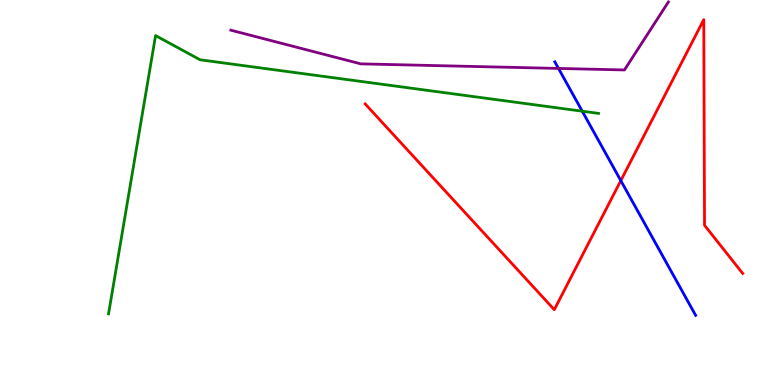[{'lines': ['blue', 'red'], 'intersections': [{'x': 8.01, 'y': 5.31}]}, {'lines': ['green', 'red'], 'intersections': []}, {'lines': ['purple', 'red'], 'intersections': []}, {'lines': ['blue', 'green'], 'intersections': [{'x': 7.51, 'y': 7.11}]}, {'lines': ['blue', 'purple'], 'intersections': [{'x': 7.21, 'y': 8.22}]}, {'lines': ['green', 'purple'], 'intersections': []}]